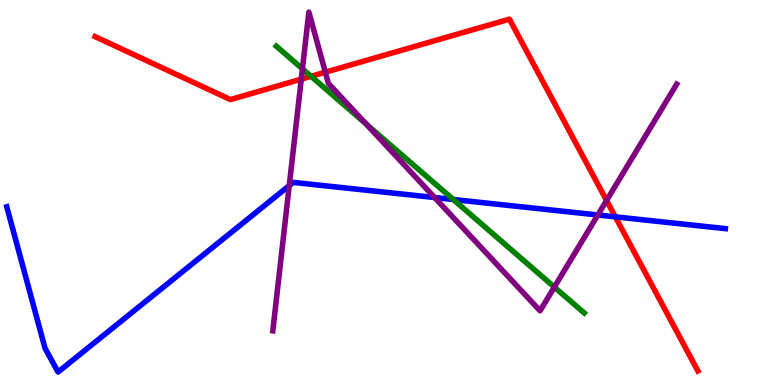[{'lines': ['blue', 'red'], 'intersections': [{'x': 7.94, 'y': 4.37}]}, {'lines': ['green', 'red'], 'intersections': [{'x': 4.01, 'y': 8.02}]}, {'lines': ['purple', 'red'], 'intersections': [{'x': 3.89, 'y': 7.94}, {'x': 4.2, 'y': 8.12}, {'x': 7.83, 'y': 4.79}]}, {'lines': ['blue', 'green'], 'intersections': [{'x': 5.85, 'y': 4.82}]}, {'lines': ['blue', 'purple'], 'intersections': [{'x': 3.73, 'y': 5.18}, {'x': 5.61, 'y': 4.87}, {'x': 7.71, 'y': 4.42}]}, {'lines': ['green', 'purple'], 'intersections': [{'x': 3.9, 'y': 8.21}, {'x': 4.73, 'y': 6.77}, {'x': 7.15, 'y': 2.54}]}]